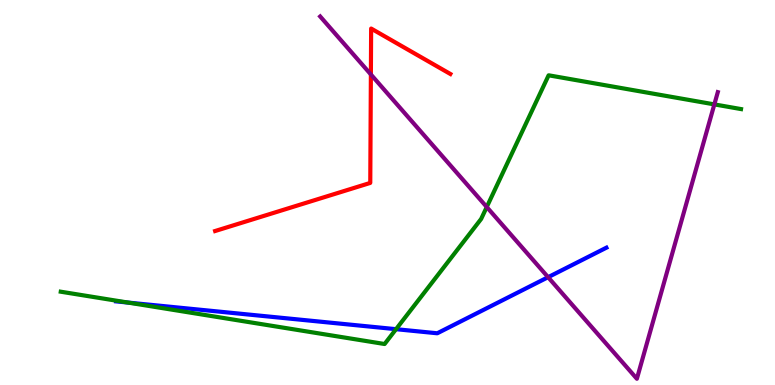[{'lines': ['blue', 'red'], 'intersections': []}, {'lines': ['green', 'red'], 'intersections': []}, {'lines': ['purple', 'red'], 'intersections': [{'x': 4.79, 'y': 8.07}]}, {'lines': ['blue', 'green'], 'intersections': [{'x': 1.65, 'y': 2.14}, {'x': 5.11, 'y': 1.45}]}, {'lines': ['blue', 'purple'], 'intersections': [{'x': 7.07, 'y': 2.8}]}, {'lines': ['green', 'purple'], 'intersections': [{'x': 6.28, 'y': 4.62}, {'x': 9.22, 'y': 7.29}]}]